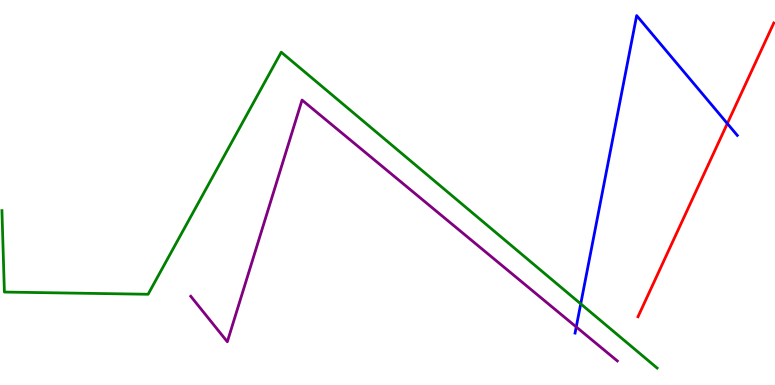[{'lines': ['blue', 'red'], 'intersections': [{'x': 9.38, 'y': 6.79}]}, {'lines': ['green', 'red'], 'intersections': []}, {'lines': ['purple', 'red'], 'intersections': []}, {'lines': ['blue', 'green'], 'intersections': [{'x': 7.49, 'y': 2.11}]}, {'lines': ['blue', 'purple'], 'intersections': [{'x': 7.44, 'y': 1.51}]}, {'lines': ['green', 'purple'], 'intersections': []}]